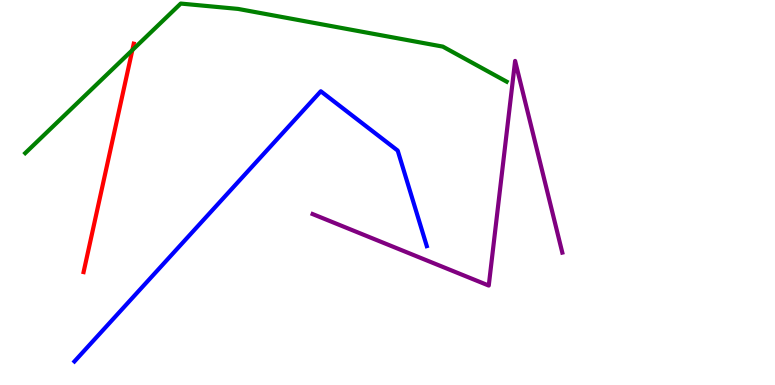[{'lines': ['blue', 'red'], 'intersections': []}, {'lines': ['green', 'red'], 'intersections': [{'x': 1.71, 'y': 8.7}]}, {'lines': ['purple', 'red'], 'intersections': []}, {'lines': ['blue', 'green'], 'intersections': []}, {'lines': ['blue', 'purple'], 'intersections': []}, {'lines': ['green', 'purple'], 'intersections': []}]